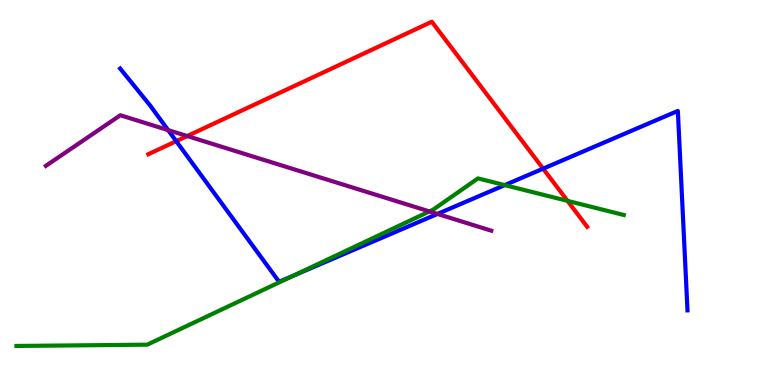[{'lines': ['blue', 'red'], 'intersections': [{'x': 2.27, 'y': 6.33}, {'x': 7.01, 'y': 5.62}]}, {'lines': ['green', 'red'], 'intersections': [{'x': 7.32, 'y': 4.78}]}, {'lines': ['purple', 'red'], 'intersections': [{'x': 2.42, 'y': 6.47}]}, {'lines': ['blue', 'green'], 'intersections': [{'x': 3.78, 'y': 2.83}, {'x': 6.51, 'y': 5.19}]}, {'lines': ['blue', 'purple'], 'intersections': [{'x': 2.17, 'y': 6.62}, {'x': 5.64, 'y': 4.44}]}, {'lines': ['green', 'purple'], 'intersections': [{'x': 5.54, 'y': 4.51}]}]